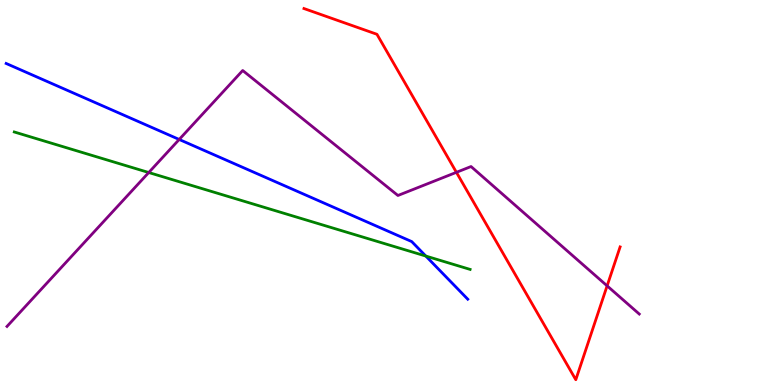[{'lines': ['blue', 'red'], 'intersections': []}, {'lines': ['green', 'red'], 'intersections': []}, {'lines': ['purple', 'red'], 'intersections': [{'x': 5.89, 'y': 5.52}, {'x': 7.83, 'y': 2.58}]}, {'lines': ['blue', 'green'], 'intersections': [{'x': 5.49, 'y': 3.35}]}, {'lines': ['blue', 'purple'], 'intersections': [{'x': 2.31, 'y': 6.38}]}, {'lines': ['green', 'purple'], 'intersections': [{'x': 1.92, 'y': 5.52}]}]